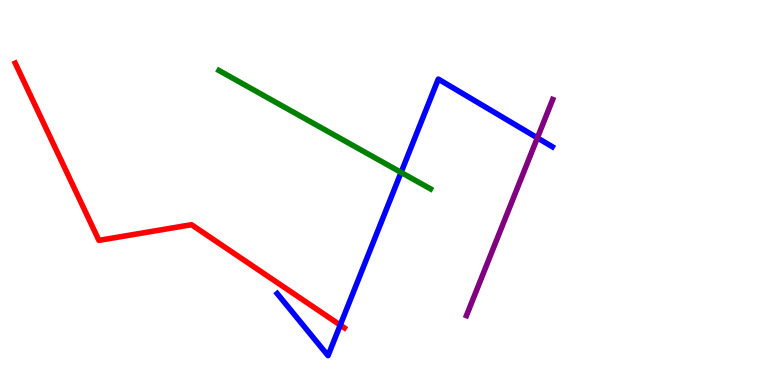[{'lines': ['blue', 'red'], 'intersections': [{'x': 4.39, 'y': 1.56}]}, {'lines': ['green', 'red'], 'intersections': []}, {'lines': ['purple', 'red'], 'intersections': []}, {'lines': ['blue', 'green'], 'intersections': [{'x': 5.18, 'y': 5.52}]}, {'lines': ['blue', 'purple'], 'intersections': [{'x': 6.93, 'y': 6.42}]}, {'lines': ['green', 'purple'], 'intersections': []}]